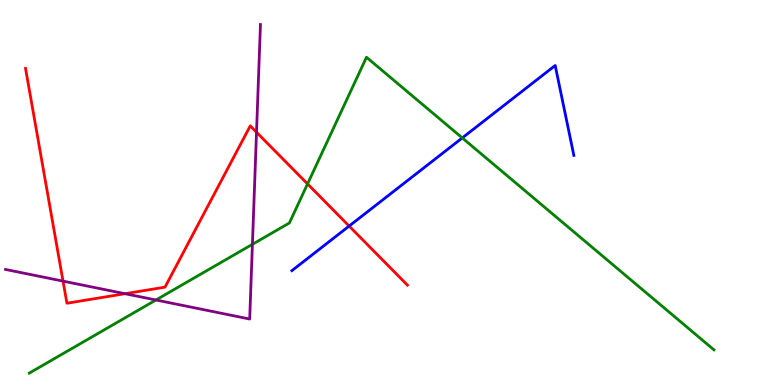[{'lines': ['blue', 'red'], 'intersections': [{'x': 4.5, 'y': 4.13}]}, {'lines': ['green', 'red'], 'intersections': [{'x': 3.97, 'y': 5.22}]}, {'lines': ['purple', 'red'], 'intersections': [{'x': 0.813, 'y': 2.7}, {'x': 1.61, 'y': 2.37}, {'x': 3.31, 'y': 6.57}]}, {'lines': ['blue', 'green'], 'intersections': [{'x': 5.96, 'y': 6.42}]}, {'lines': ['blue', 'purple'], 'intersections': []}, {'lines': ['green', 'purple'], 'intersections': [{'x': 2.01, 'y': 2.21}, {'x': 3.26, 'y': 3.65}]}]